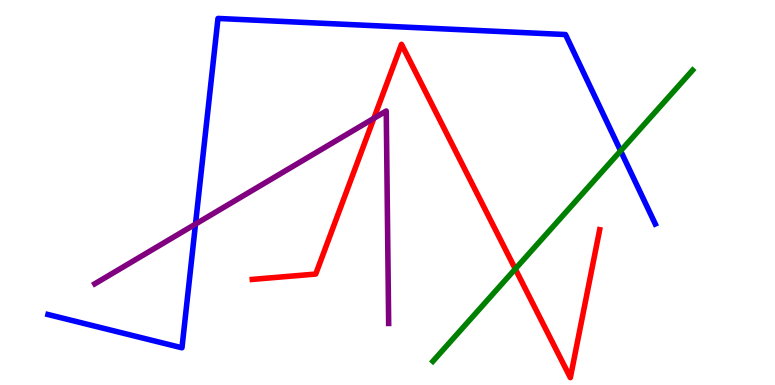[{'lines': ['blue', 'red'], 'intersections': []}, {'lines': ['green', 'red'], 'intersections': [{'x': 6.65, 'y': 3.01}]}, {'lines': ['purple', 'red'], 'intersections': [{'x': 4.82, 'y': 6.93}]}, {'lines': ['blue', 'green'], 'intersections': [{'x': 8.01, 'y': 6.08}]}, {'lines': ['blue', 'purple'], 'intersections': [{'x': 2.52, 'y': 4.18}]}, {'lines': ['green', 'purple'], 'intersections': []}]